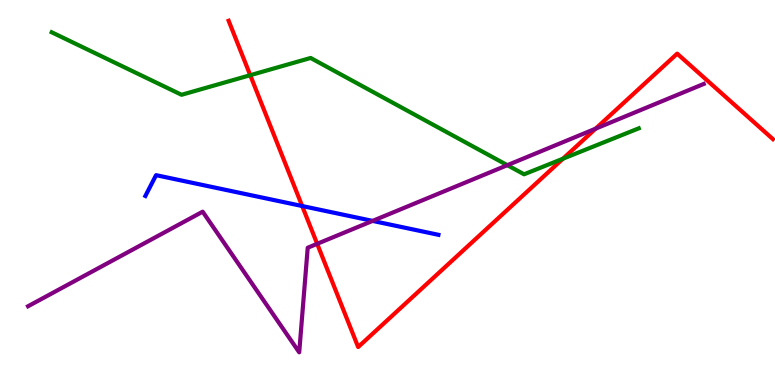[{'lines': ['blue', 'red'], 'intersections': [{'x': 3.9, 'y': 4.65}]}, {'lines': ['green', 'red'], 'intersections': [{'x': 3.23, 'y': 8.05}, {'x': 7.26, 'y': 5.88}]}, {'lines': ['purple', 'red'], 'intersections': [{'x': 4.09, 'y': 3.67}, {'x': 7.69, 'y': 6.66}]}, {'lines': ['blue', 'green'], 'intersections': []}, {'lines': ['blue', 'purple'], 'intersections': [{'x': 4.81, 'y': 4.26}]}, {'lines': ['green', 'purple'], 'intersections': [{'x': 6.55, 'y': 5.71}]}]